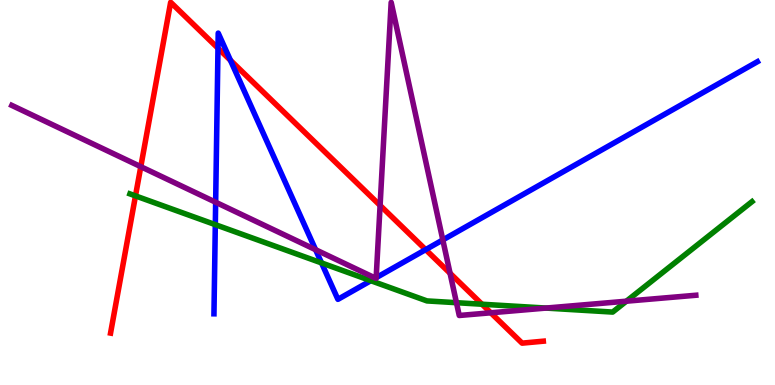[{'lines': ['blue', 'red'], 'intersections': [{'x': 2.81, 'y': 8.75}, {'x': 2.97, 'y': 8.43}, {'x': 5.49, 'y': 3.52}]}, {'lines': ['green', 'red'], 'intersections': [{'x': 1.75, 'y': 4.91}, {'x': 6.22, 'y': 2.1}]}, {'lines': ['purple', 'red'], 'intersections': [{'x': 1.82, 'y': 5.67}, {'x': 4.9, 'y': 4.66}, {'x': 5.81, 'y': 2.9}, {'x': 6.33, 'y': 1.88}]}, {'lines': ['blue', 'green'], 'intersections': [{'x': 2.78, 'y': 4.17}, {'x': 4.15, 'y': 3.17}, {'x': 4.79, 'y': 2.71}]}, {'lines': ['blue', 'purple'], 'intersections': [{'x': 2.78, 'y': 4.75}, {'x': 4.07, 'y': 3.51}, {'x': 4.84, 'y': 2.78}, {'x': 4.85, 'y': 2.79}, {'x': 5.71, 'y': 3.77}]}, {'lines': ['green', 'purple'], 'intersections': [{'x': 5.89, 'y': 2.14}, {'x': 7.04, 'y': 2.0}, {'x': 8.08, 'y': 2.18}]}]